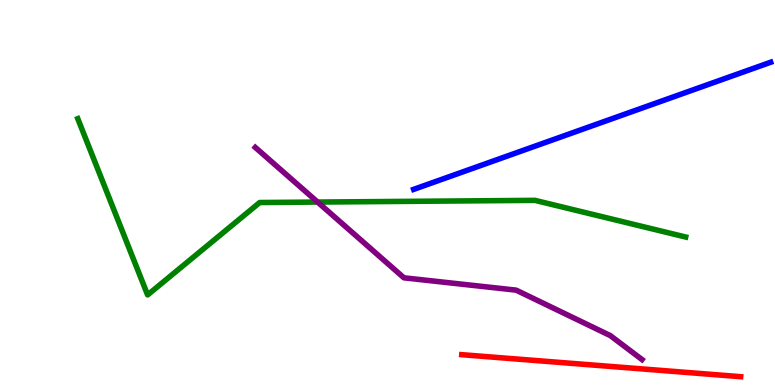[{'lines': ['blue', 'red'], 'intersections': []}, {'lines': ['green', 'red'], 'intersections': []}, {'lines': ['purple', 'red'], 'intersections': []}, {'lines': ['blue', 'green'], 'intersections': []}, {'lines': ['blue', 'purple'], 'intersections': []}, {'lines': ['green', 'purple'], 'intersections': [{'x': 4.1, 'y': 4.75}]}]